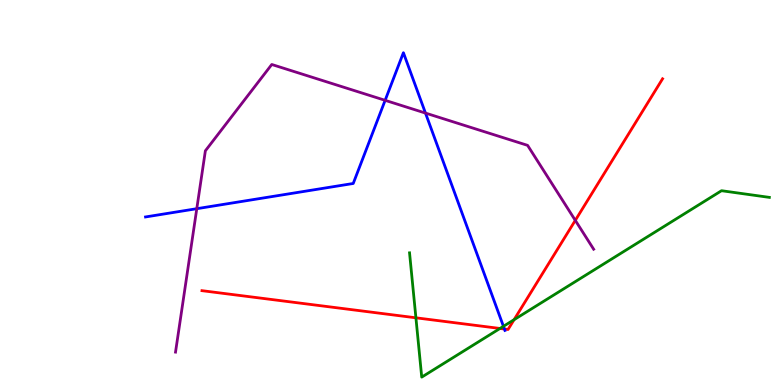[{'lines': ['blue', 'red'], 'intersections': [{'x': 6.51, 'y': 1.45}]}, {'lines': ['green', 'red'], 'intersections': [{'x': 5.37, 'y': 1.75}, {'x': 6.45, 'y': 1.47}, {'x': 6.63, 'y': 1.7}]}, {'lines': ['purple', 'red'], 'intersections': [{'x': 7.42, 'y': 4.28}]}, {'lines': ['blue', 'green'], 'intersections': [{'x': 6.5, 'y': 1.52}]}, {'lines': ['blue', 'purple'], 'intersections': [{'x': 2.54, 'y': 4.58}, {'x': 4.97, 'y': 7.39}, {'x': 5.49, 'y': 7.06}]}, {'lines': ['green', 'purple'], 'intersections': []}]